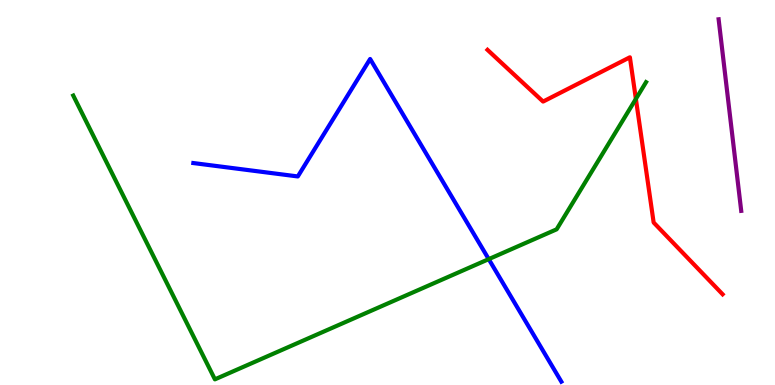[{'lines': ['blue', 'red'], 'intersections': []}, {'lines': ['green', 'red'], 'intersections': [{'x': 8.2, 'y': 7.43}]}, {'lines': ['purple', 'red'], 'intersections': []}, {'lines': ['blue', 'green'], 'intersections': [{'x': 6.31, 'y': 3.27}]}, {'lines': ['blue', 'purple'], 'intersections': []}, {'lines': ['green', 'purple'], 'intersections': []}]